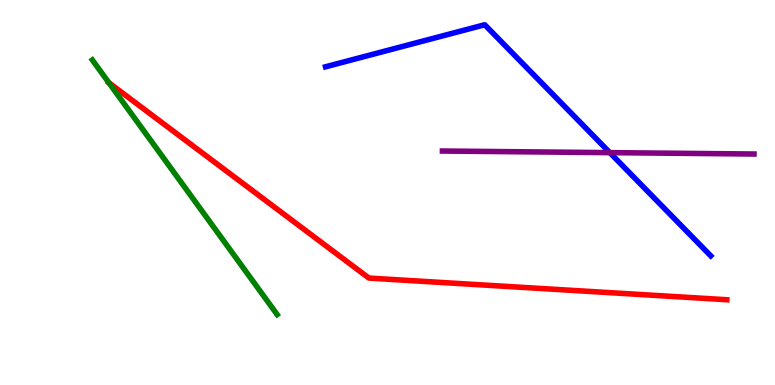[{'lines': ['blue', 'red'], 'intersections': []}, {'lines': ['green', 'red'], 'intersections': [{'x': 1.4, 'y': 7.85}]}, {'lines': ['purple', 'red'], 'intersections': []}, {'lines': ['blue', 'green'], 'intersections': []}, {'lines': ['blue', 'purple'], 'intersections': [{'x': 7.87, 'y': 6.04}]}, {'lines': ['green', 'purple'], 'intersections': []}]